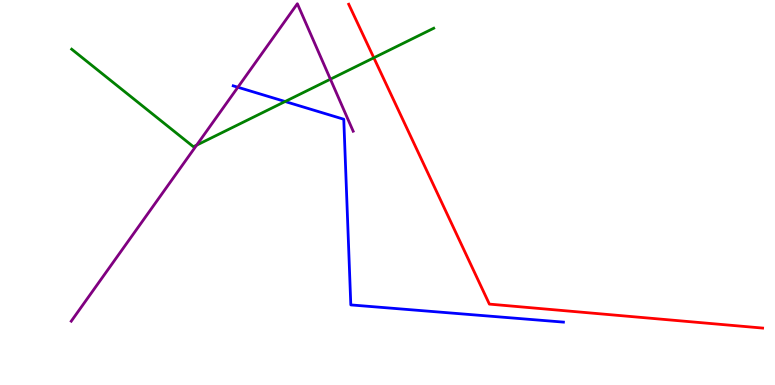[{'lines': ['blue', 'red'], 'intersections': []}, {'lines': ['green', 'red'], 'intersections': [{'x': 4.82, 'y': 8.5}]}, {'lines': ['purple', 'red'], 'intersections': []}, {'lines': ['blue', 'green'], 'intersections': [{'x': 3.68, 'y': 7.36}]}, {'lines': ['blue', 'purple'], 'intersections': [{'x': 3.07, 'y': 7.73}]}, {'lines': ['green', 'purple'], 'intersections': [{'x': 2.54, 'y': 6.23}, {'x': 4.26, 'y': 7.94}]}]